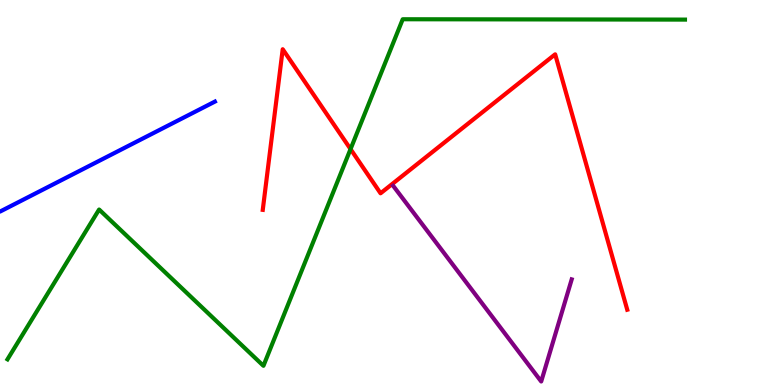[{'lines': ['blue', 'red'], 'intersections': []}, {'lines': ['green', 'red'], 'intersections': [{'x': 4.52, 'y': 6.13}]}, {'lines': ['purple', 'red'], 'intersections': []}, {'lines': ['blue', 'green'], 'intersections': []}, {'lines': ['blue', 'purple'], 'intersections': []}, {'lines': ['green', 'purple'], 'intersections': []}]